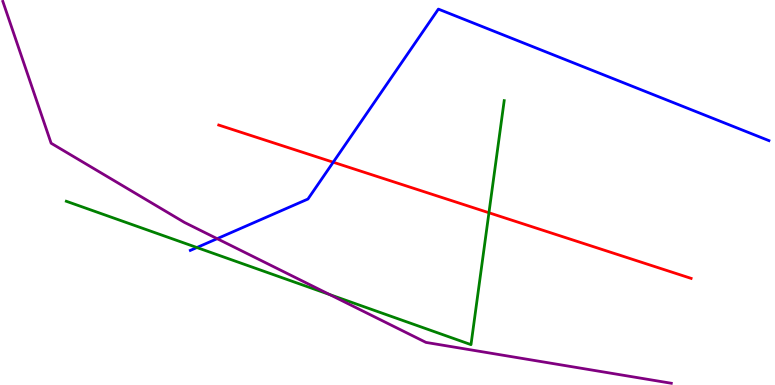[{'lines': ['blue', 'red'], 'intersections': [{'x': 4.3, 'y': 5.79}]}, {'lines': ['green', 'red'], 'intersections': [{'x': 6.31, 'y': 4.47}]}, {'lines': ['purple', 'red'], 'intersections': []}, {'lines': ['blue', 'green'], 'intersections': [{'x': 2.54, 'y': 3.57}]}, {'lines': ['blue', 'purple'], 'intersections': [{'x': 2.8, 'y': 3.8}]}, {'lines': ['green', 'purple'], 'intersections': [{'x': 4.25, 'y': 2.35}]}]